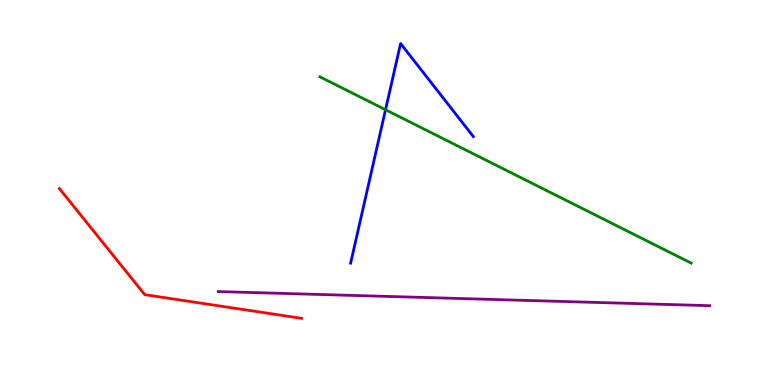[{'lines': ['blue', 'red'], 'intersections': []}, {'lines': ['green', 'red'], 'intersections': []}, {'lines': ['purple', 'red'], 'intersections': []}, {'lines': ['blue', 'green'], 'intersections': [{'x': 4.97, 'y': 7.15}]}, {'lines': ['blue', 'purple'], 'intersections': []}, {'lines': ['green', 'purple'], 'intersections': []}]